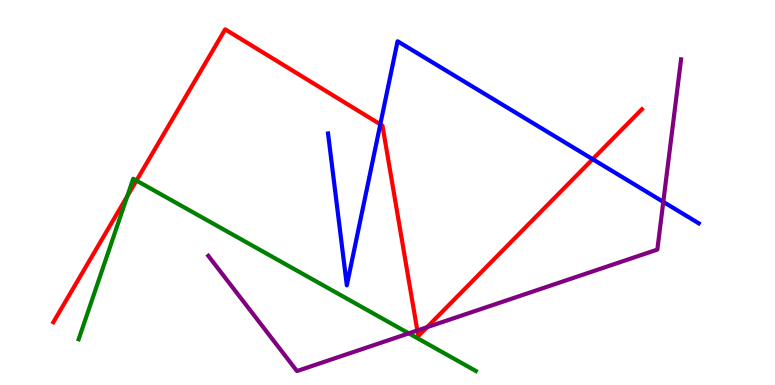[{'lines': ['blue', 'red'], 'intersections': [{'x': 4.91, 'y': 6.77}, {'x': 7.65, 'y': 5.87}]}, {'lines': ['green', 'red'], 'intersections': [{'x': 1.64, 'y': 4.9}, {'x': 1.76, 'y': 5.31}]}, {'lines': ['purple', 'red'], 'intersections': [{'x': 5.38, 'y': 1.42}, {'x': 5.51, 'y': 1.5}]}, {'lines': ['blue', 'green'], 'intersections': []}, {'lines': ['blue', 'purple'], 'intersections': [{'x': 8.56, 'y': 4.76}]}, {'lines': ['green', 'purple'], 'intersections': [{'x': 5.27, 'y': 1.34}]}]